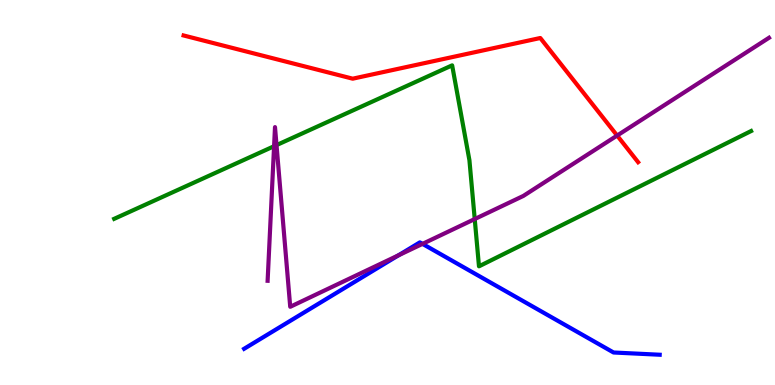[{'lines': ['blue', 'red'], 'intersections': []}, {'lines': ['green', 'red'], 'intersections': []}, {'lines': ['purple', 'red'], 'intersections': [{'x': 7.96, 'y': 6.48}]}, {'lines': ['blue', 'green'], 'intersections': []}, {'lines': ['blue', 'purple'], 'intersections': [{'x': 5.14, 'y': 3.37}, {'x': 5.45, 'y': 3.67}]}, {'lines': ['green', 'purple'], 'intersections': [{'x': 3.54, 'y': 6.2}, {'x': 3.57, 'y': 6.23}, {'x': 6.13, 'y': 4.31}]}]